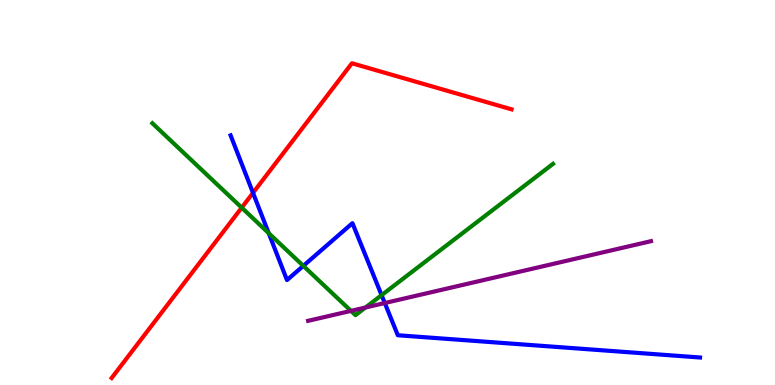[{'lines': ['blue', 'red'], 'intersections': [{'x': 3.26, 'y': 4.99}]}, {'lines': ['green', 'red'], 'intersections': [{'x': 3.12, 'y': 4.61}]}, {'lines': ['purple', 'red'], 'intersections': []}, {'lines': ['blue', 'green'], 'intersections': [{'x': 3.47, 'y': 3.94}, {'x': 3.91, 'y': 3.09}, {'x': 4.92, 'y': 2.33}]}, {'lines': ['blue', 'purple'], 'intersections': [{'x': 4.96, 'y': 2.13}]}, {'lines': ['green', 'purple'], 'intersections': [{'x': 4.53, 'y': 1.93}, {'x': 4.72, 'y': 2.01}]}]